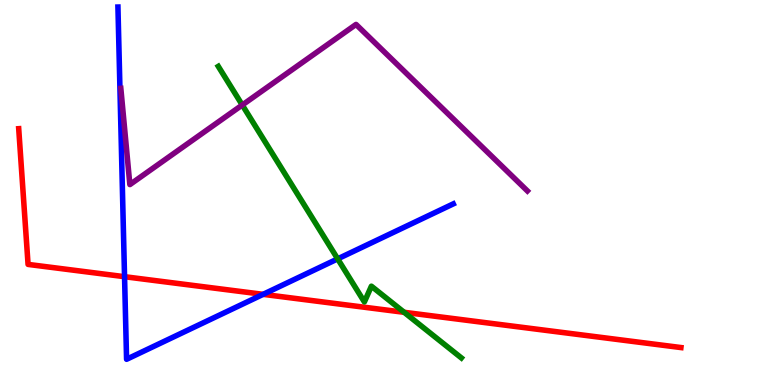[{'lines': ['blue', 'red'], 'intersections': [{'x': 1.61, 'y': 2.81}, {'x': 3.4, 'y': 2.35}]}, {'lines': ['green', 'red'], 'intersections': [{'x': 5.21, 'y': 1.89}]}, {'lines': ['purple', 'red'], 'intersections': []}, {'lines': ['blue', 'green'], 'intersections': [{'x': 4.36, 'y': 3.28}]}, {'lines': ['blue', 'purple'], 'intersections': []}, {'lines': ['green', 'purple'], 'intersections': [{'x': 3.13, 'y': 7.27}]}]